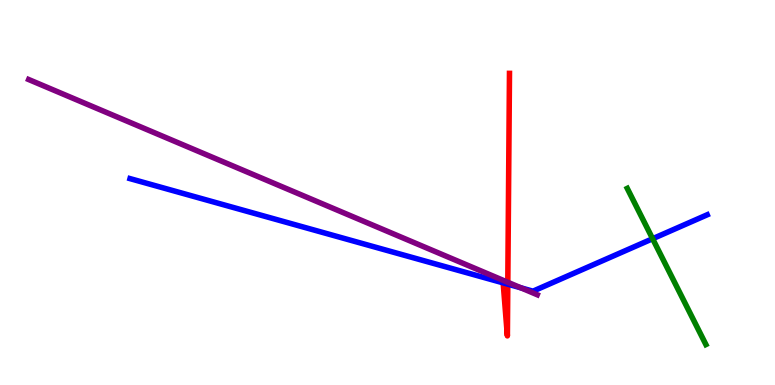[{'lines': ['blue', 'red'], 'intersections': [{'x': 6.55, 'y': 2.62}]}, {'lines': ['green', 'red'], 'intersections': []}, {'lines': ['purple', 'red'], 'intersections': [{'x': 6.55, 'y': 2.67}]}, {'lines': ['blue', 'green'], 'intersections': [{'x': 8.42, 'y': 3.8}]}, {'lines': ['blue', 'purple'], 'intersections': [{'x': 6.72, 'y': 2.52}]}, {'lines': ['green', 'purple'], 'intersections': []}]